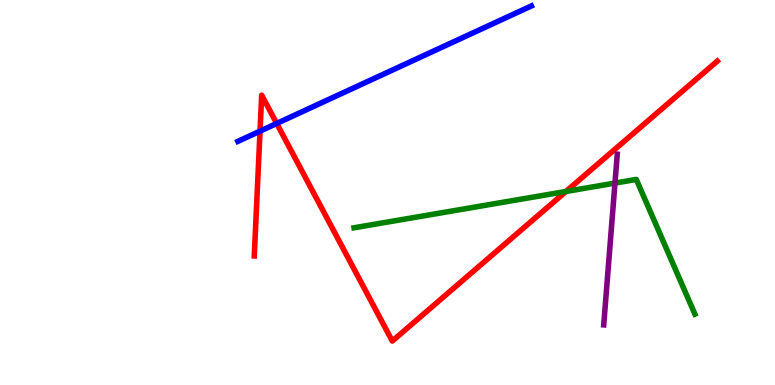[{'lines': ['blue', 'red'], 'intersections': [{'x': 3.36, 'y': 6.59}, {'x': 3.57, 'y': 6.79}]}, {'lines': ['green', 'red'], 'intersections': [{'x': 7.3, 'y': 5.03}]}, {'lines': ['purple', 'red'], 'intersections': []}, {'lines': ['blue', 'green'], 'intersections': []}, {'lines': ['blue', 'purple'], 'intersections': []}, {'lines': ['green', 'purple'], 'intersections': [{'x': 7.94, 'y': 5.24}]}]